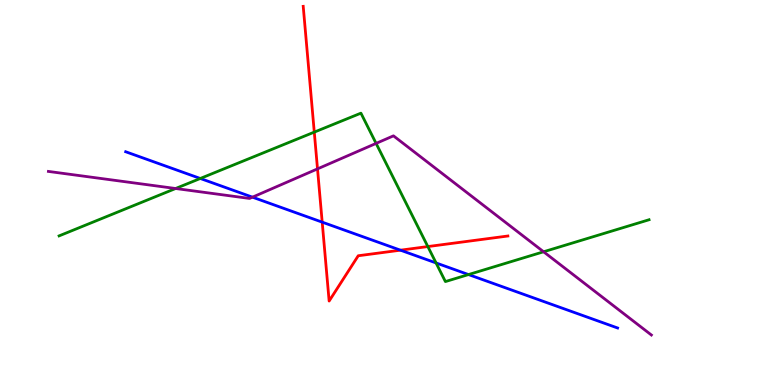[{'lines': ['blue', 'red'], 'intersections': [{'x': 4.16, 'y': 4.23}, {'x': 5.17, 'y': 3.5}]}, {'lines': ['green', 'red'], 'intersections': [{'x': 4.06, 'y': 6.57}, {'x': 5.52, 'y': 3.6}]}, {'lines': ['purple', 'red'], 'intersections': [{'x': 4.1, 'y': 5.61}]}, {'lines': ['blue', 'green'], 'intersections': [{'x': 2.58, 'y': 5.36}, {'x': 5.63, 'y': 3.17}, {'x': 6.05, 'y': 2.87}]}, {'lines': ['blue', 'purple'], 'intersections': [{'x': 3.26, 'y': 4.88}]}, {'lines': ['green', 'purple'], 'intersections': [{'x': 2.27, 'y': 5.1}, {'x': 4.85, 'y': 6.28}, {'x': 7.01, 'y': 3.46}]}]